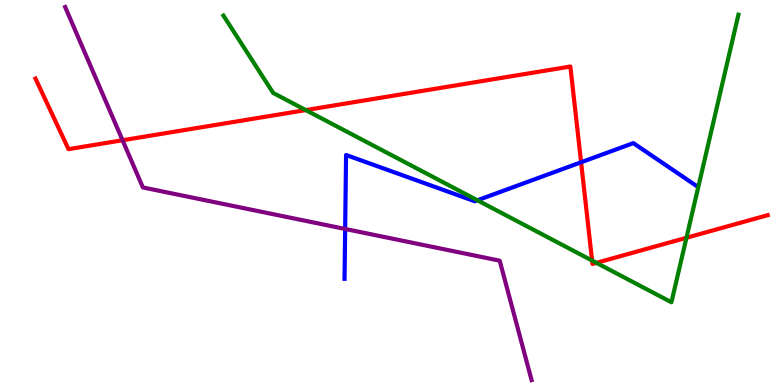[{'lines': ['blue', 'red'], 'intersections': [{'x': 7.5, 'y': 5.79}]}, {'lines': ['green', 'red'], 'intersections': [{'x': 3.95, 'y': 7.14}, {'x': 7.64, 'y': 3.23}, {'x': 7.7, 'y': 3.17}, {'x': 8.86, 'y': 3.82}]}, {'lines': ['purple', 'red'], 'intersections': [{'x': 1.58, 'y': 6.36}]}, {'lines': ['blue', 'green'], 'intersections': [{'x': 6.16, 'y': 4.8}]}, {'lines': ['blue', 'purple'], 'intersections': [{'x': 4.45, 'y': 4.05}]}, {'lines': ['green', 'purple'], 'intersections': []}]